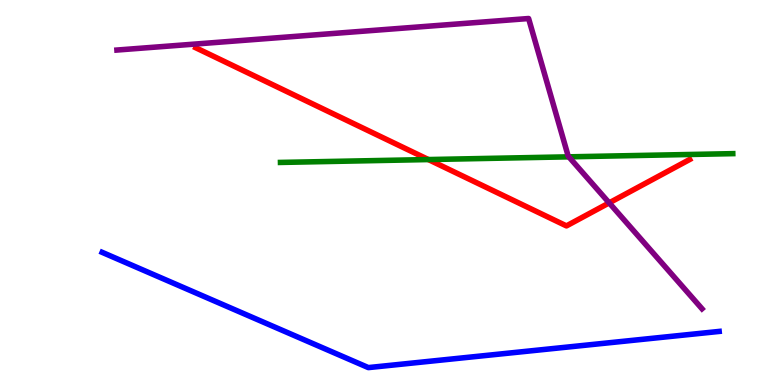[{'lines': ['blue', 'red'], 'intersections': []}, {'lines': ['green', 'red'], 'intersections': [{'x': 5.53, 'y': 5.86}]}, {'lines': ['purple', 'red'], 'intersections': [{'x': 7.86, 'y': 4.73}]}, {'lines': ['blue', 'green'], 'intersections': []}, {'lines': ['blue', 'purple'], 'intersections': []}, {'lines': ['green', 'purple'], 'intersections': [{'x': 7.34, 'y': 5.93}]}]